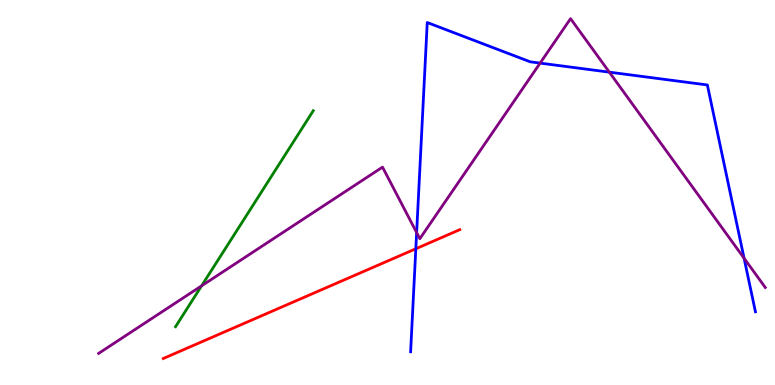[{'lines': ['blue', 'red'], 'intersections': [{'x': 5.37, 'y': 3.54}]}, {'lines': ['green', 'red'], 'intersections': []}, {'lines': ['purple', 'red'], 'intersections': []}, {'lines': ['blue', 'green'], 'intersections': []}, {'lines': ['blue', 'purple'], 'intersections': [{'x': 5.38, 'y': 3.96}, {'x': 6.97, 'y': 8.36}, {'x': 7.86, 'y': 8.13}, {'x': 9.6, 'y': 3.29}]}, {'lines': ['green', 'purple'], 'intersections': [{'x': 2.6, 'y': 2.58}]}]